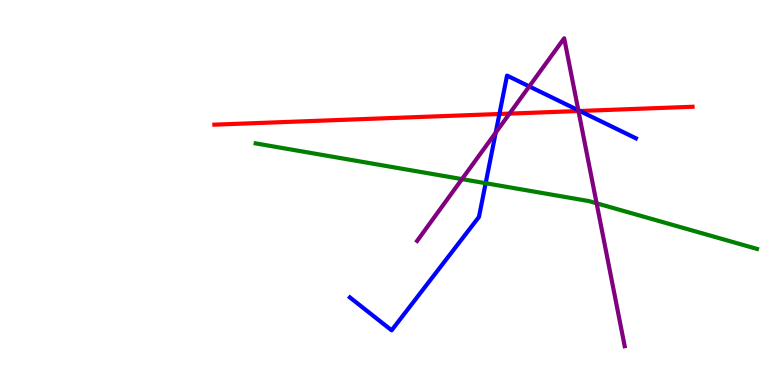[{'lines': ['blue', 'red'], 'intersections': [{'x': 6.44, 'y': 7.04}, {'x': 7.48, 'y': 7.12}]}, {'lines': ['green', 'red'], 'intersections': []}, {'lines': ['purple', 'red'], 'intersections': [{'x': 6.57, 'y': 7.05}, {'x': 7.46, 'y': 7.12}]}, {'lines': ['blue', 'green'], 'intersections': [{'x': 6.27, 'y': 5.24}]}, {'lines': ['blue', 'purple'], 'intersections': [{'x': 6.4, 'y': 6.55}, {'x': 6.83, 'y': 7.76}, {'x': 7.46, 'y': 7.14}]}, {'lines': ['green', 'purple'], 'intersections': [{'x': 5.96, 'y': 5.35}, {'x': 7.7, 'y': 4.72}]}]